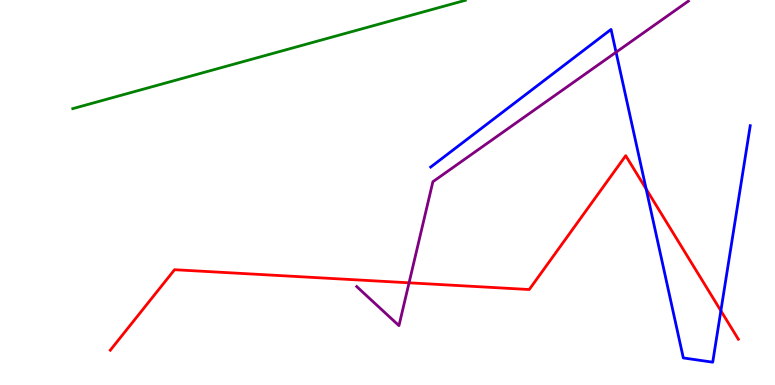[{'lines': ['blue', 'red'], 'intersections': [{'x': 8.34, 'y': 5.09}, {'x': 9.3, 'y': 1.93}]}, {'lines': ['green', 'red'], 'intersections': []}, {'lines': ['purple', 'red'], 'intersections': [{'x': 5.28, 'y': 2.65}]}, {'lines': ['blue', 'green'], 'intersections': []}, {'lines': ['blue', 'purple'], 'intersections': [{'x': 7.95, 'y': 8.64}]}, {'lines': ['green', 'purple'], 'intersections': []}]